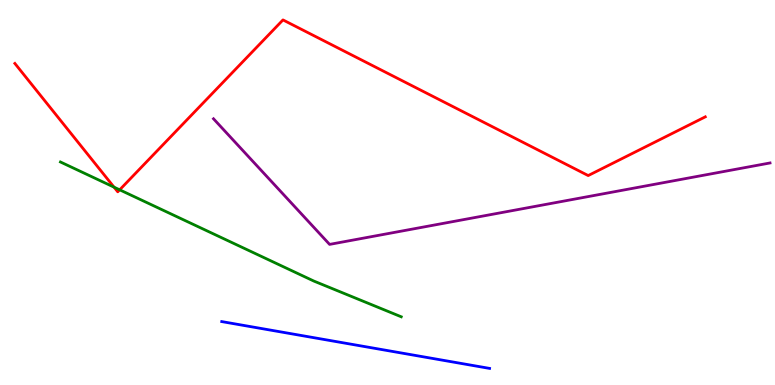[{'lines': ['blue', 'red'], 'intersections': []}, {'lines': ['green', 'red'], 'intersections': [{'x': 1.47, 'y': 5.14}, {'x': 1.54, 'y': 5.07}]}, {'lines': ['purple', 'red'], 'intersections': []}, {'lines': ['blue', 'green'], 'intersections': []}, {'lines': ['blue', 'purple'], 'intersections': []}, {'lines': ['green', 'purple'], 'intersections': []}]